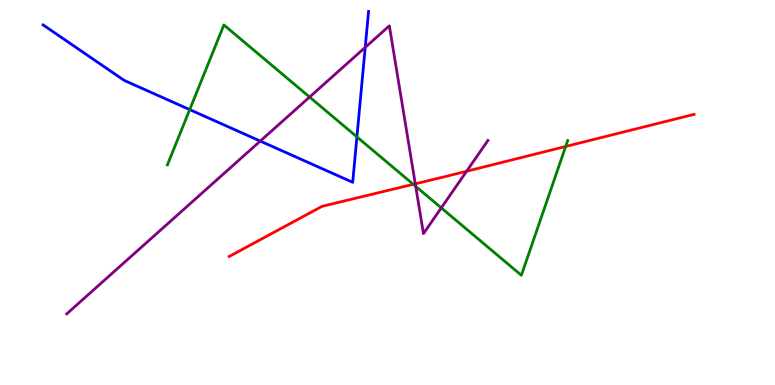[{'lines': ['blue', 'red'], 'intersections': []}, {'lines': ['green', 'red'], 'intersections': [{'x': 5.33, 'y': 5.21}, {'x': 7.3, 'y': 6.2}]}, {'lines': ['purple', 'red'], 'intersections': [{'x': 5.36, 'y': 5.23}, {'x': 6.02, 'y': 5.55}]}, {'lines': ['blue', 'green'], 'intersections': [{'x': 2.45, 'y': 7.15}, {'x': 4.61, 'y': 6.44}]}, {'lines': ['blue', 'purple'], 'intersections': [{'x': 3.36, 'y': 6.34}, {'x': 4.71, 'y': 8.77}]}, {'lines': ['green', 'purple'], 'intersections': [{'x': 3.99, 'y': 7.48}, {'x': 5.36, 'y': 5.16}, {'x': 5.69, 'y': 4.6}]}]